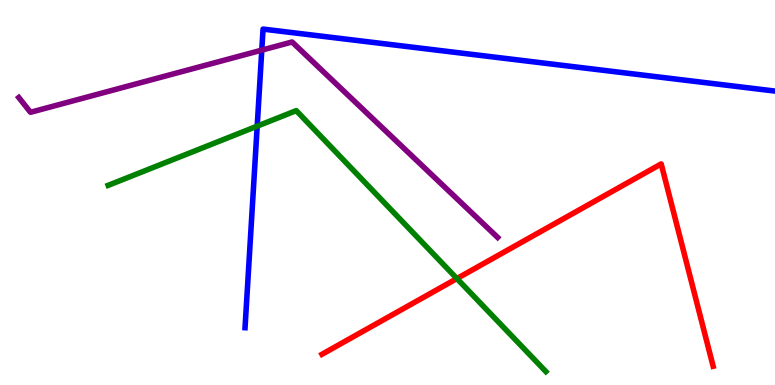[{'lines': ['blue', 'red'], 'intersections': []}, {'lines': ['green', 'red'], 'intersections': [{'x': 5.9, 'y': 2.76}]}, {'lines': ['purple', 'red'], 'intersections': []}, {'lines': ['blue', 'green'], 'intersections': [{'x': 3.32, 'y': 6.72}]}, {'lines': ['blue', 'purple'], 'intersections': [{'x': 3.38, 'y': 8.7}]}, {'lines': ['green', 'purple'], 'intersections': []}]